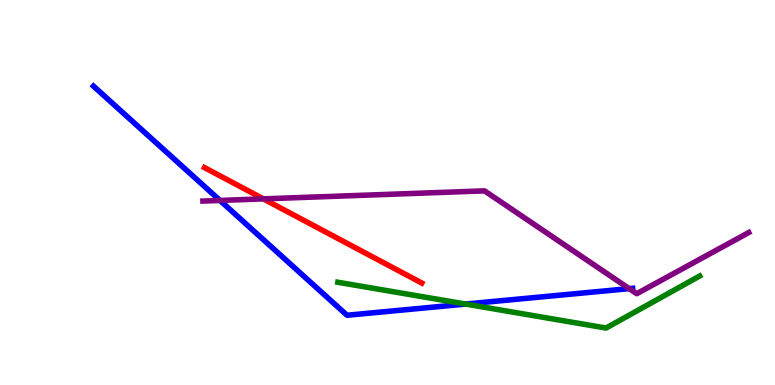[{'lines': ['blue', 'red'], 'intersections': []}, {'lines': ['green', 'red'], 'intersections': []}, {'lines': ['purple', 'red'], 'intersections': [{'x': 3.4, 'y': 4.83}]}, {'lines': ['blue', 'green'], 'intersections': [{'x': 6.01, 'y': 2.1}]}, {'lines': ['blue', 'purple'], 'intersections': [{'x': 2.84, 'y': 4.79}, {'x': 8.12, 'y': 2.5}]}, {'lines': ['green', 'purple'], 'intersections': []}]